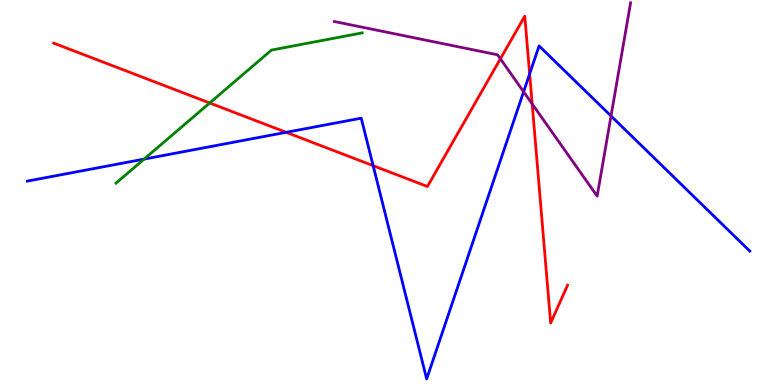[{'lines': ['blue', 'red'], 'intersections': [{'x': 3.69, 'y': 6.56}, {'x': 4.81, 'y': 5.7}, {'x': 6.83, 'y': 8.08}]}, {'lines': ['green', 'red'], 'intersections': [{'x': 2.71, 'y': 7.33}]}, {'lines': ['purple', 'red'], 'intersections': [{'x': 6.46, 'y': 8.47}, {'x': 6.87, 'y': 7.3}]}, {'lines': ['blue', 'green'], 'intersections': [{'x': 1.86, 'y': 5.87}]}, {'lines': ['blue', 'purple'], 'intersections': [{'x': 6.76, 'y': 7.62}, {'x': 7.88, 'y': 6.99}]}, {'lines': ['green', 'purple'], 'intersections': []}]